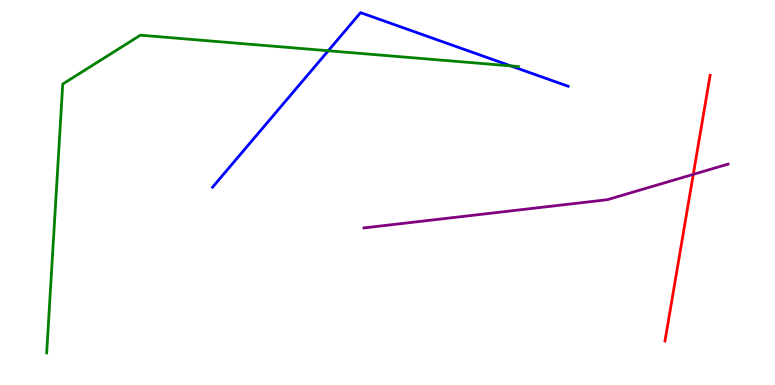[{'lines': ['blue', 'red'], 'intersections': []}, {'lines': ['green', 'red'], 'intersections': []}, {'lines': ['purple', 'red'], 'intersections': [{'x': 8.95, 'y': 5.47}]}, {'lines': ['blue', 'green'], 'intersections': [{'x': 4.24, 'y': 8.68}, {'x': 6.59, 'y': 8.29}]}, {'lines': ['blue', 'purple'], 'intersections': []}, {'lines': ['green', 'purple'], 'intersections': []}]